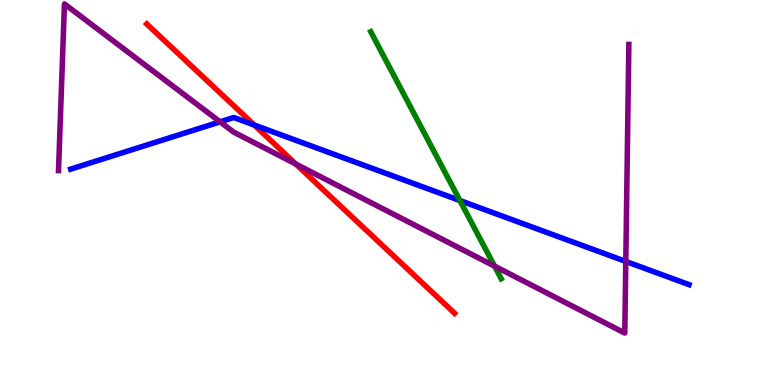[{'lines': ['blue', 'red'], 'intersections': [{'x': 3.28, 'y': 6.75}]}, {'lines': ['green', 'red'], 'intersections': []}, {'lines': ['purple', 'red'], 'intersections': [{'x': 3.82, 'y': 5.74}]}, {'lines': ['blue', 'green'], 'intersections': [{'x': 5.93, 'y': 4.79}]}, {'lines': ['blue', 'purple'], 'intersections': [{'x': 2.84, 'y': 6.84}, {'x': 8.07, 'y': 3.21}]}, {'lines': ['green', 'purple'], 'intersections': [{'x': 6.38, 'y': 3.09}]}]